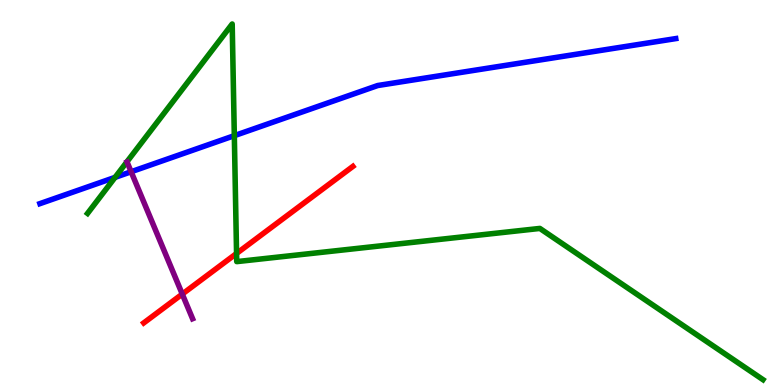[{'lines': ['blue', 'red'], 'intersections': []}, {'lines': ['green', 'red'], 'intersections': [{'x': 3.05, 'y': 3.42}]}, {'lines': ['purple', 'red'], 'intersections': [{'x': 2.35, 'y': 2.36}]}, {'lines': ['blue', 'green'], 'intersections': [{'x': 1.48, 'y': 5.39}, {'x': 3.02, 'y': 6.48}]}, {'lines': ['blue', 'purple'], 'intersections': [{'x': 1.69, 'y': 5.54}]}, {'lines': ['green', 'purple'], 'intersections': []}]